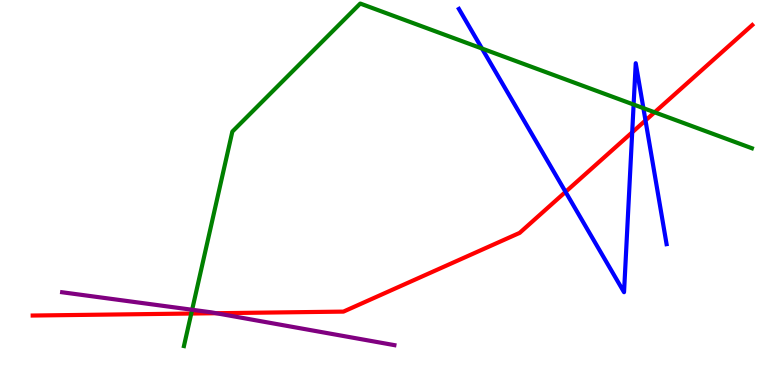[{'lines': ['blue', 'red'], 'intersections': [{'x': 7.3, 'y': 5.02}, {'x': 8.16, 'y': 6.56}, {'x': 8.33, 'y': 6.87}]}, {'lines': ['green', 'red'], 'intersections': [{'x': 2.47, 'y': 1.86}, {'x': 8.45, 'y': 7.08}]}, {'lines': ['purple', 'red'], 'intersections': [{'x': 2.79, 'y': 1.86}]}, {'lines': ['blue', 'green'], 'intersections': [{'x': 6.22, 'y': 8.74}, {'x': 8.18, 'y': 7.28}, {'x': 8.3, 'y': 7.19}]}, {'lines': ['blue', 'purple'], 'intersections': []}, {'lines': ['green', 'purple'], 'intersections': [{'x': 2.48, 'y': 1.95}]}]